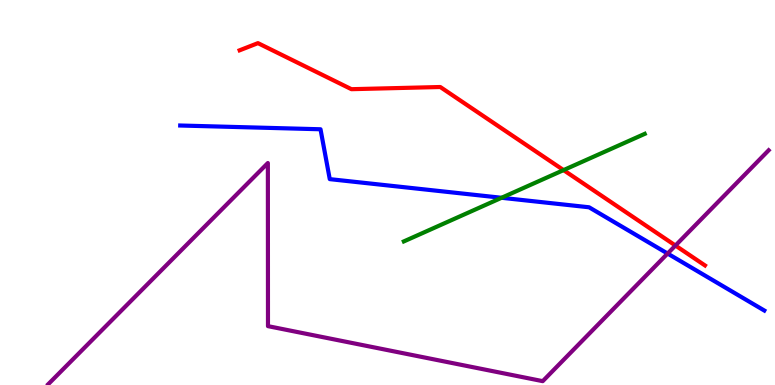[{'lines': ['blue', 'red'], 'intersections': []}, {'lines': ['green', 'red'], 'intersections': [{'x': 7.27, 'y': 5.58}]}, {'lines': ['purple', 'red'], 'intersections': [{'x': 8.72, 'y': 3.62}]}, {'lines': ['blue', 'green'], 'intersections': [{'x': 6.47, 'y': 4.86}]}, {'lines': ['blue', 'purple'], 'intersections': [{'x': 8.61, 'y': 3.41}]}, {'lines': ['green', 'purple'], 'intersections': []}]